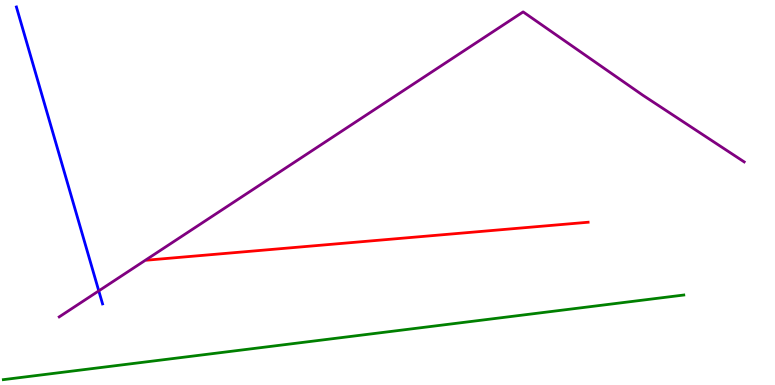[{'lines': ['blue', 'red'], 'intersections': []}, {'lines': ['green', 'red'], 'intersections': []}, {'lines': ['purple', 'red'], 'intersections': []}, {'lines': ['blue', 'green'], 'intersections': []}, {'lines': ['blue', 'purple'], 'intersections': [{'x': 1.27, 'y': 2.44}]}, {'lines': ['green', 'purple'], 'intersections': []}]